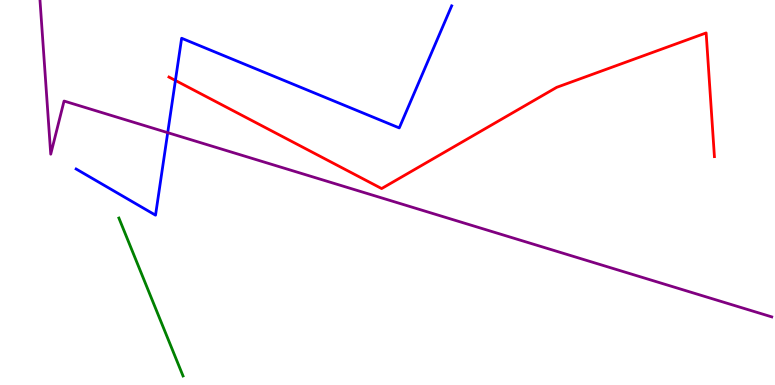[{'lines': ['blue', 'red'], 'intersections': [{'x': 2.26, 'y': 7.91}]}, {'lines': ['green', 'red'], 'intersections': []}, {'lines': ['purple', 'red'], 'intersections': []}, {'lines': ['blue', 'green'], 'intersections': []}, {'lines': ['blue', 'purple'], 'intersections': [{'x': 2.16, 'y': 6.55}]}, {'lines': ['green', 'purple'], 'intersections': []}]